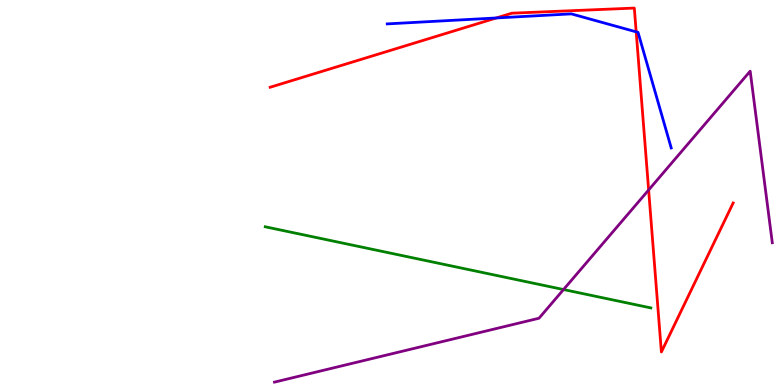[{'lines': ['blue', 'red'], 'intersections': [{'x': 6.4, 'y': 9.53}, {'x': 8.21, 'y': 9.17}]}, {'lines': ['green', 'red'], 'intersections': []}, {'lines': ['purple', 'red'], 'intersections': [{'x': 8.37, 'y': 5.07}]}, {'lines': ['blue', 'green'], 'intersections': []}, {'lines': ['blue', 'purple'], 'intersections': []}, {'lines': ['green', 'purple'], 'intersections': [{'x': 7.27, 'y': 2.48}]}]